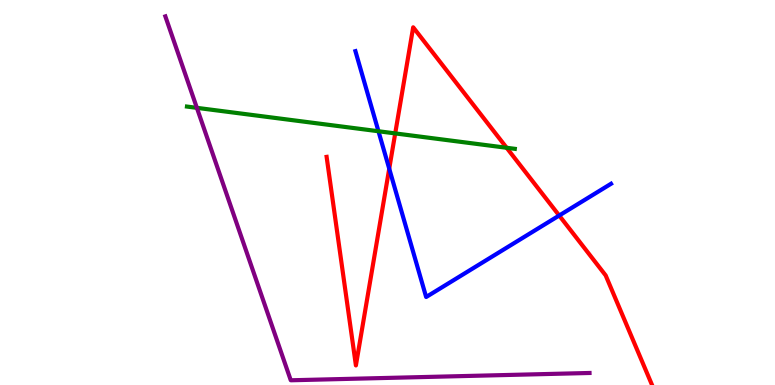[{'lines': ['blue', 'red'], 'intersections': [{'x': 5.02, 'y': 5.62}, {'x': 7.22, 'y': 4.4}]}, {'lines': ['green', 'red'], 'intersections': [{'x': 5.1, 'y': 6.53}, {'x': 6.54, 'y': 6.16}]}, {'lines': ['purple', 'red'], 'intersections': []}, {'lines': ['blue', 'green'], 'intersections': [{'x': 4.88, 'y': 6.59}]}, {'lines': ['blue', 'purple'], 'intersections': []}, {'lines': ['green', 'purple'], 'intersections': [{'x': 2.54, 'y': 7.2}]}]